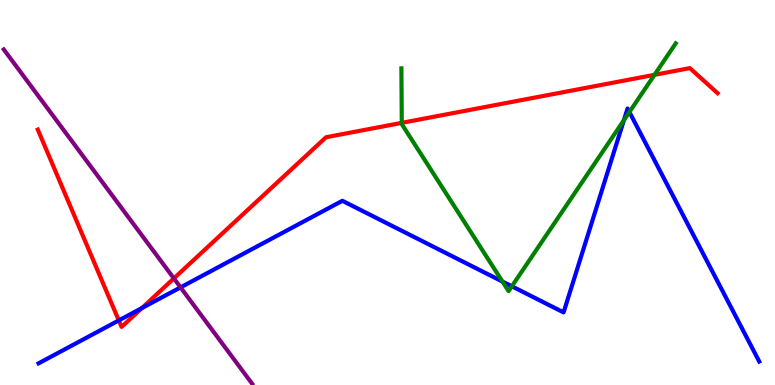[{'lines': ['blue', 'red'], 'intersections': [{'x': 1.53, 'y': 1.68}, {'x': 1.83, 'y': 2.0}]}, {'lines': ['green', 'red'], 'intersections': [{'x': 5.18, 'y': 6.81}, {'x': 8.45, 'y': 8.06}]}, {'lines': ['purple', 'red'], 'intersections': [{'x': 2.24, 'y': 2.77}]}, {'lines': ['blue', 'green'], 'intersections': [{'x': 6.48, 'y': 2.69}, {'x': 6.6, 'y': 2.56}, {'x': 8.05, 'y': 6.88}, {'x': 8.12, 'y': 7.09}]}, {'lines': ['blue', 'purple'], 'intersections': [{'x': 2.33, 'y': 2.54}]}, {'lines': ['green', 'purple'], 'intersections': []}]